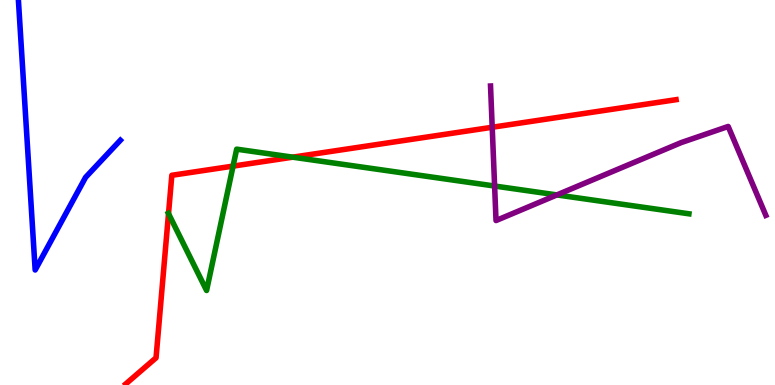[{'lines': ['blue', 'red'], 'intersections': []}, {'lines': ['green', 'red'], 'intersections': [{'x': 2.17, 'y': 4.45}, {'x': 3.01, 'y': 5.69}, {'x': 3.78, 'y': 5.92}]}, {'lines': ['purple', 'red'], 'intersections': [{'x': 6.35, 'y': 6.69}]}, {'lines': ['blue', 'green'], 'intersections': []}, {'lines': ['blue', 'purple'], 'intersections': []}, {'lines': ['green', 'purple'], 'intersections': [{'x': 6.38, 'y': 5.17}, {'x': 7.19, 'y': 4.94}]}]